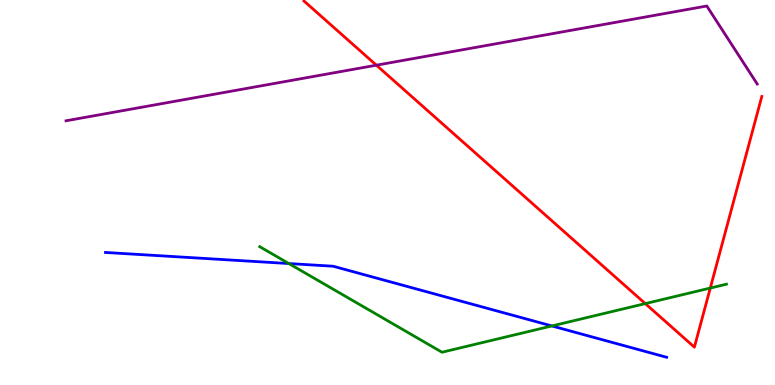[{'lines': ['blue', 'red'], 'intersections': []}, {'lines': ['green', 'red'], 'intersections': [{'x': 8.33, 'y': 2.11}, {'x': 9.17, 'y': 2.52}]}, {'lines': ['purple', 'red'], 'intersections': [{'x': 4.86, 'y': 8.31}]}, {'lines': ['blue', 'green'], 'intersections': [{'x': 3.73, 'y': 3.15}, {'x': 7.12, 'y': 1.53}]}, {'lines': ['blue', 'purple'], 'intersections': []}, {'lines': ['green', 'purple'], 'intersections': []}]